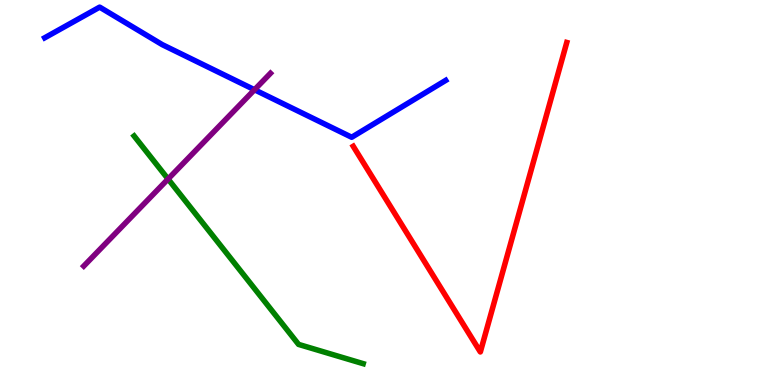[{'lines': ['blue', 'red'], 'intersections': []}, {'lines': ['green', 'red'], 'intersections': []}, {'lines': ['purple', 'red'], 'intersections': []}, {'lines': ['blue', 'green'], 'intersections': []}, {'lines': ['blue', 'purple'], 'intersections': [{'x': 3.28, 'y': 7.67}]}, {'lines': ['green', 'purple'], 'intersections': [{'x': 2.17, 'y': 5.35}]}]